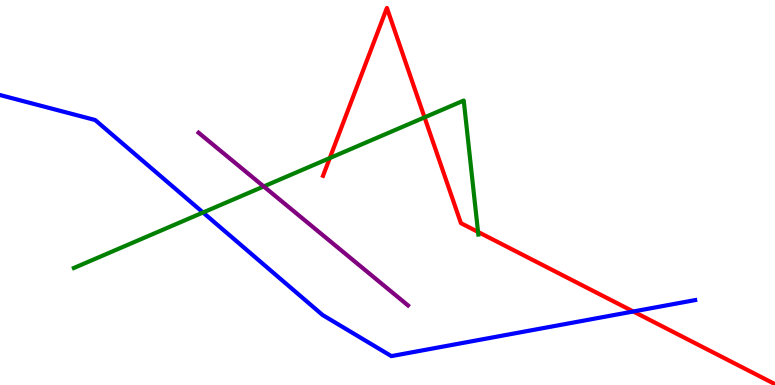[{'lines': ['blue', 'red'], 'intersections': [{'x': 8.17, 'y': 1.91}]}, {'lines': ['green', 'red'], 'intersections': [{'x': 4.26, 'y': 5.89}, {'x': 5.48, 'y': 6.95}, {'x': 6.17, 'y': 3.98}]}, {'lines': ['purple', 'red'], 'intersections': []}, {'lines': ['blue', 'green'], 'intersections': [{'x': 2.62, 'y': 4.48}]}, {'lines': ['blue', 'purple'], 'intersections': []}, {'lines': ['green', 'purple'], 'intersections': [{'x': 3.4, 'y': 5.16}]}]